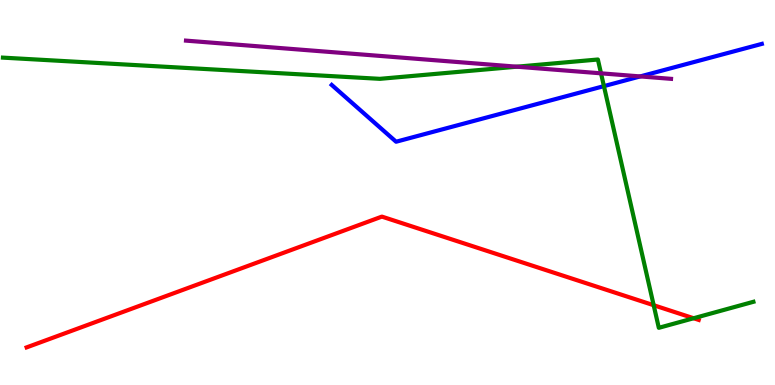[{'lines': ['blue', 'red'], 'intersections': []}, {'lines': ['green', 'red'], 'intersections': [{'x': 8.43, 'y': 2.07}, {'x': 8.95, 'y': 1.73}]}, {'lines': ['purple', 'red'], 'intersections': []}, {'lines': ['blue', 'green'], 'intersections': [{'x': 7.79, 'y': 7.76}]}, {'lines': ['blue', 'purple'], 'intersections': [{'x': 8.26, 'y': 8.02}]}, {'lines': ['green', 'purple'], 'intersections': [{'x': 6.67, 'y': 8.27}, {'x': 7.76, 'y': 8.1}]}]